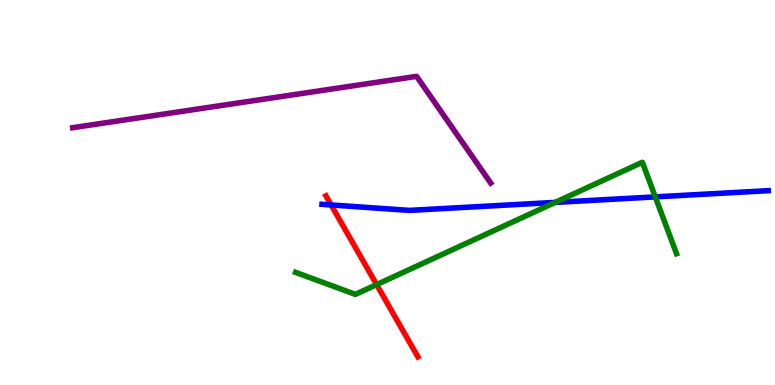[{'lines': ['blue', 'red'], 'intersections': [{'x': 4.27, 'y': 4.68}]}, {'lines': ['green', 'red'], 'intersections': [{'x': 4.86, 'y': 2.61}]}, {'lines': ['purple', 'red'], 'intersections': []}, {'lines': ['blue', 'green'], 'intersections': [{'x': 7.16, 'y': 4.74}, {'x': 8.46, 'y': 4.89}]}, {'lines': ['blue', 'purple'], 'intersections': []}, {'lines': ['green', 'purple'], 'intersections': []}]